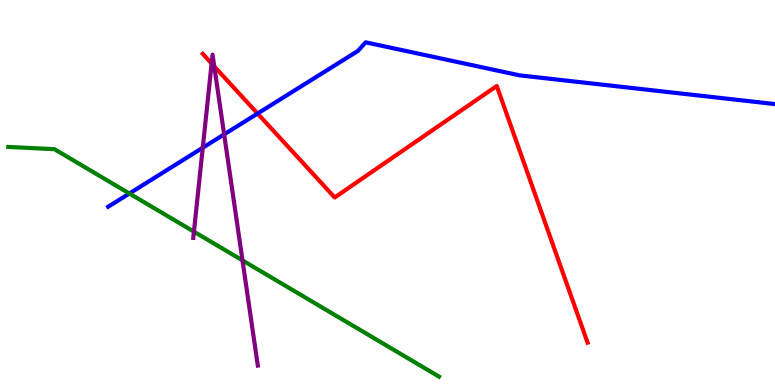[{'lines': ['blue', 'red'], 'intersections': [{'x': 3.32, 'y': 7.05}]}, {'lines': ['green', 'red'], 'intersections': []}, {'lines': ['purple', 'red'], 'intersections': [{'x': 2.73, 'y': 8.35}, {'x': 2.76, 'y': 8.28}]}, {'lines': ['blue', 'green'], 'intersections': [{'x': 1.67, 'y': 4.97}]}, {'lines': ['blue', 'purple'], 'intersections': [{'x': 2.62, 'y': 6.16}, {'x': 2.89, 'y': 6.51}]}, {'lines': ['green', 'purple'], 'intersections': [{'x': 2.5, 'y': 3.98}, {'x': 3.13, 'y': 3.24}]}]